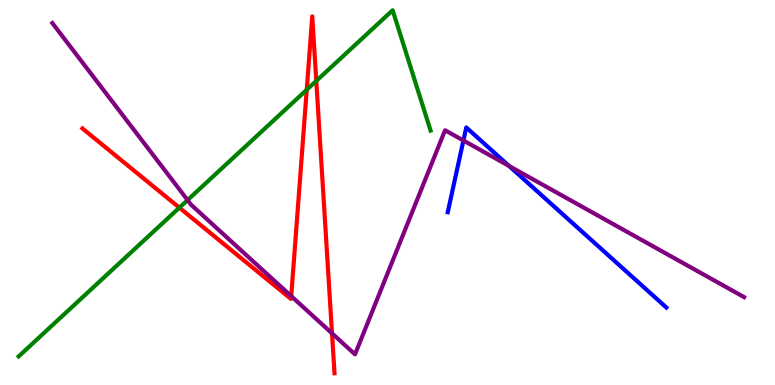[{'lines': ['blue', 'red'], 'intersections': []}, {'lines': ['green', 'red'], 'intersections': [{'x': 2.31, 'y': 4.61}, {'x': 3.96, 'y': 7.67}, {'x': 4.08, 'y': 7.9}]}, {'lines': ['purple', 'red'], 'intersections': [{'x': 3.76, 'y': 2.31}, {'x': 4.28, 'y': 1.34}]}, {'lines': ['blue', 'green'], 'intersections': []}, {'lines': ['blue', 'purple'], 'intersections': [{'x': 5.98, 'y': 6.35}, {'x': 6.57, 'y': 5.69}]}, {'lines': ['green', 'purple'], 'intersections': [{'x': 2.42, 'y': 4.8}]}]